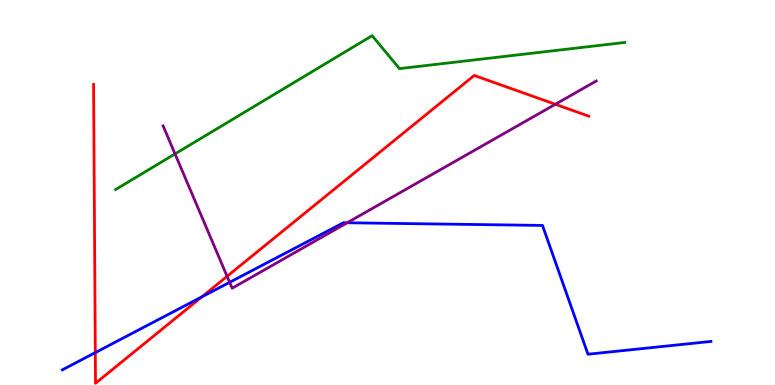[{'lines': ['blue', 'red'], 'intersections': [{'x': 1.23, 'y': 0.841}, {'x': 2.6, 'y': 2.29}]}, {'lines': ['green', 'red'], 'intersections': []}, {'lines': ['purple', 'red'], 'intersections': [{'x': 2.93, 'y': 2.82}, {'x': 7.17, 'y': 7.29}]}, {'lines': ['blue', 'green'], 'intersections': []}, {'lines': ['blue', 'purple'], 'intersections': [{'x': 2.96, 'y': 2.67}, {'x': 4.48, 'y': 4.21}]}, {'lines': ['green', 'purple'], 'intersections': [{'x': 2.26, 'y': 6.0}]}]